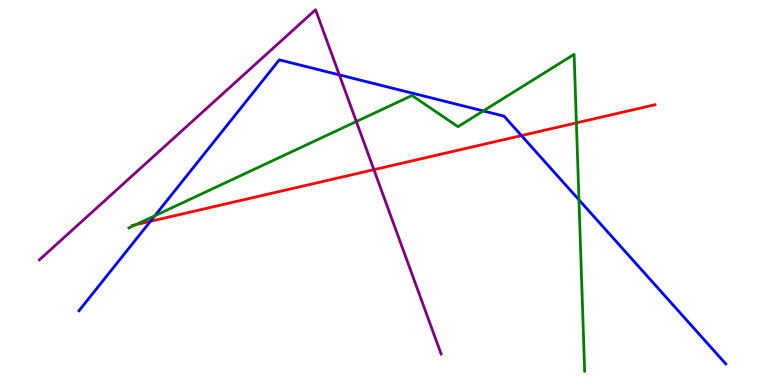[{'lines': ['blue', 'red'], 'intersections': [{'x': 1.94, 'y': 4.25}, {'x': 6.73, 'y': 6.48}]}, {'lines': ['green', 'red'], 'intersections': [{'x': 1.75, 'y': 4.16}, {'x': 7.44, 'y': 6.81}]}, {'lines': ['purple', 'red'], 'intersections': [{'x': 4.82, 'y': 5.59}]}, {'lines': ['blue', 'green'], 'intersections': [{'x': 2.0, 'y': 4.4}, {'x': 6.24, 'y': 7.12}, {'x': 7.47, 'y': 4.81}]}, {'lines': ['blue', 'purple'], 'intersections': [{'x': 4.38, 'y': 8.06}]}, {'lines': ['green', 'purple'], 'intersections': [{'x': 4.6, 'y': 6.84}]}]